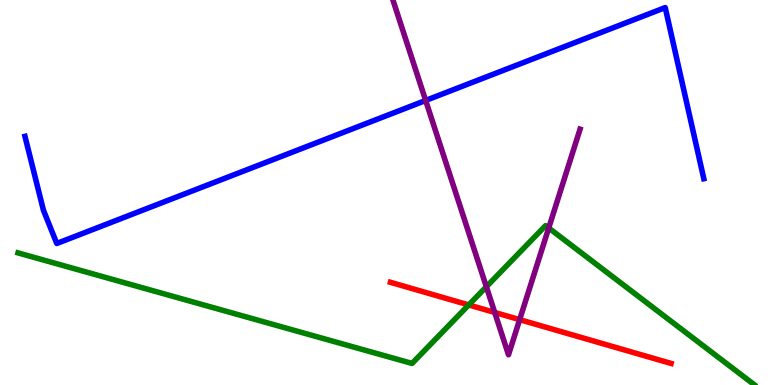[{'lines': ['blue', 'red'], 'intersections': []}, {'lines': ['green', 'red'], 'intersections': [{'x': 6.05, 'y': 2.08}]}, {'lines': ['purple', 'red'], 'intersections': [{'x': 6.38, 'y': 1.88}, {'x': 6.71, 'y': 1.7}]}, {'lines': ['blue', 'green'], 'intersections': []}, {'lines': ['blue', 'purple'], 'intersections': [{'x': 5.49, 'y': 7.39}]}, {'lines': ['green', 'purple'], 'intersections': [{'x': 6.28, 'y': 2.55}, {'x': 7.08, 'y': 4.08}]}]